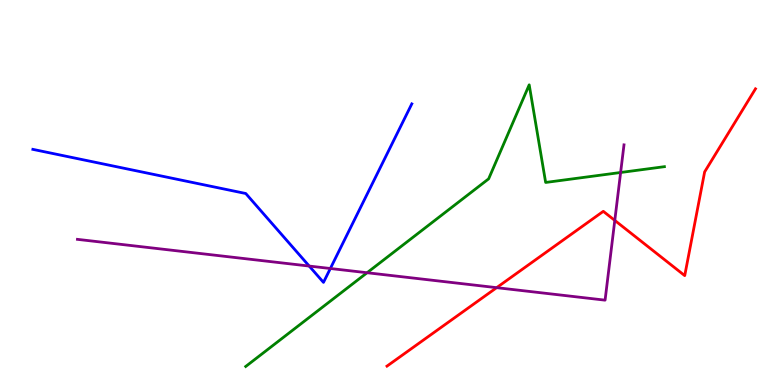[{'lines': ['blue', 'red'], 'intersections': []}, {'lines': ['green', 'red'], 'intersections': []}, {'lines': ['purple', 'red'], 'intersections': [{'x': 6.41, 'y': 2.53}, {'x': 7.93, 'y': 4.28}]}, {'lines': ['blue', 'green'], 'intersections': []}, {'lines': ['blue', 'purple'], 'intersections': [{'x': 3.99, 'y': 3.09}, {'x': 4.26, 'y': 3.03}]}, {'lines': ['green', 'purple'], 'intersections': [{'x': 4.74, 'y': 2.92}, {'x': 8.01, 'y': 5.52}]}]